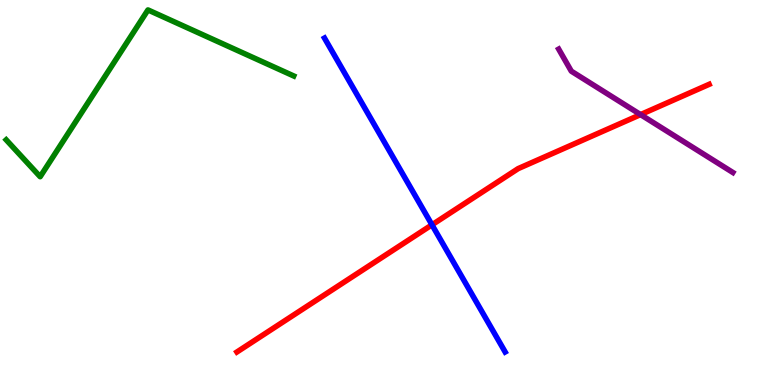[{'lines': ['blue', 'red'], 'intersections': [{'x': 5.57, 'y': 4.16}]}, {'lines': ['green', 'red'], 'intersections': []}, {'lines': ['purple', 'red'], 'intersections': [{'x': 8.27, 'y': 7.02}]}, {'lines': ['blue', 'green'], 'intersections': []}, {'lines': ['blue', 'purple'], 'intersections': []}, {'lines': ['green', 'purple'], 'intersections': []}]